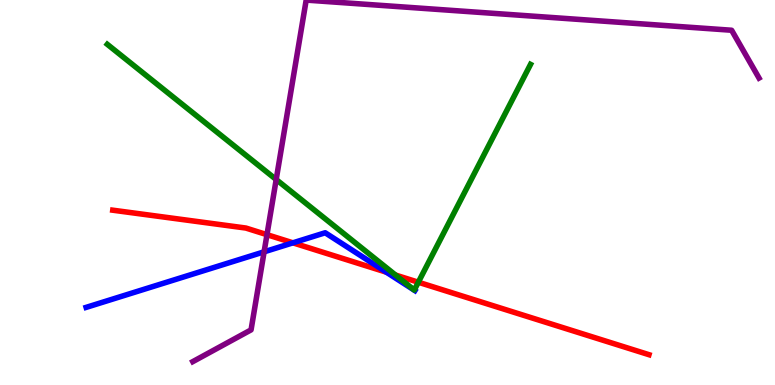[{'lines': ['blue', 'red'], 'intersections': [{'x': 3.78, 'y': 3.69}, {'x': 4.99, 'y': 2.93}]}, {'lines': ['green', 'red'], 'intersections': [{'x': 5.1, 'y': 2.86}, {'x': 5.4, 'y': 2.67}]}, {'lines': ['purple', 'red'], 'intersections': [{'x': 3.44, 'y': 3.9}]}, {'lines': ['blue', 'green'], 'intersections': []}, {'lines': ['blue', 'purple'], 'intersections': [{'x': 3.41, 'y': 3.46}]}, {'lines': ['green', 'purple'], 'intersections': [{'x': 3.56, 'y': 5.34}]}]